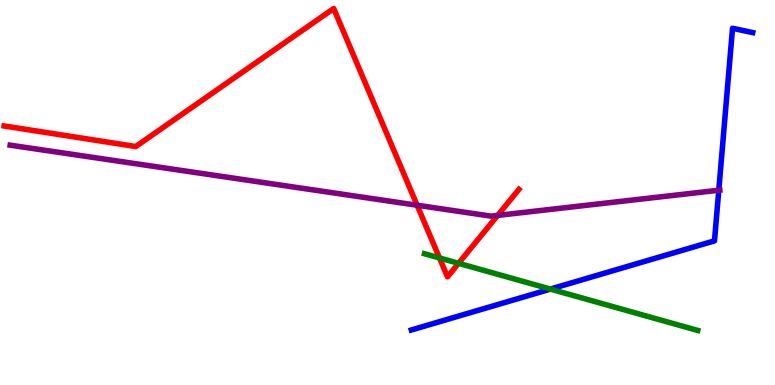[{'lines': ['blue', 'red'], 'intersections': []}, {'lines': ['green', 'red'], 'intersections': [{'x': 5.67, 'y': 3.3}, {'x': 5.92, 'y': 3.16}]}, {'lines': ['purple', 'red'], 'intersections': [{'x': 5.38, 'y': 4.67}, {'x': 6.42, 'y': 4.41}]}, {'lines': ['blue', 'green'], 'intersections': [{'x': 7.1, 'y': 2.49}]}, {'lines': ['blue', 'purple'], 'intersections': [{'x': 9.27, 'y': 5.06}]}, {'lines': ['green', 'purple'], 'intersections': []}]